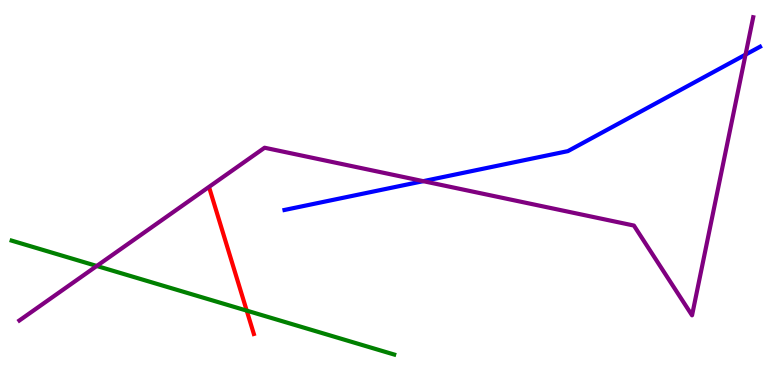[{'lines': ['blue', 'red'], 'intersections': []}, {'lines': ['green', 'red'], 'intersections': [{'x': 3.18, 'y': 1.93}]}, {'lines': ['purple', 'red'], 'intersections': []}, {'lines': ['blue', 'green'], 'intersections': []}, {'lines': ['blue', 'purple'], 'intersections': [{'x': 5.46, 'y': 5.29}, {'x': 9.62, 'y': 8.58}]}, {'lines': ['green', 'purple'], 'intersections': [{'x': 1.25, 'y': 3.09}]}]